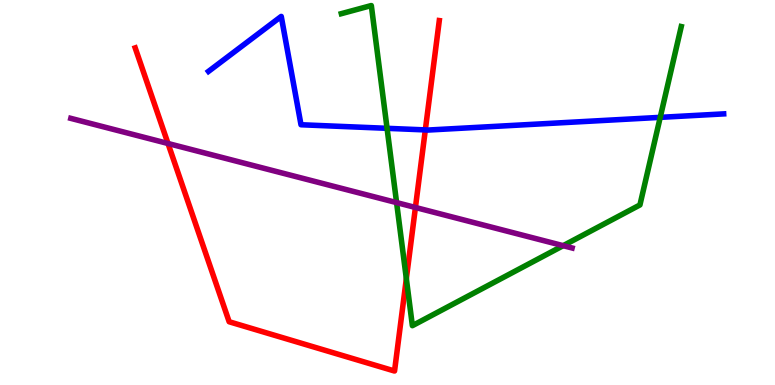[{'lines': ['blue', 'red'], 'intersections': [{'x': 5.49, 'y': 6.63}]}, {'lines': ['green', 'red'], 'intersections': [{'x': 5.24, 'y': 2.76}]}, {'lines': ['purple', 'red'], 'intersections': [{'x': 2.17, 'y': 6.27}, {'x': 5.36, 'y': 4.61}]}, {'lines': ['blue', 'green'], 'intersections': [{'x': 4.99, 'y': 6.67}, {'x': 8.52, 'y': 6.95}]}, {'lines': ['blue', 'purple'], 'intersections': []}, {'lines': ['green', 'purple'], 'intersections': [{'x': 5.12, 'y': 4.74}, {'x': 7.27, 'y': 3.62}]}]